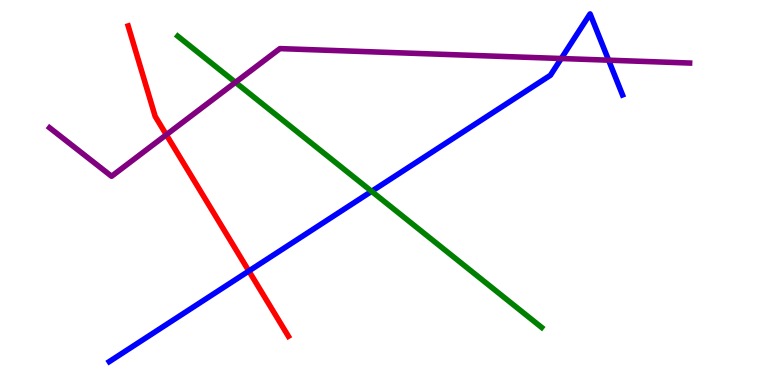[{'lines': ['blue', 'red'], 'intersections': [{'x': 3.21, 'y': 2.96}]}, {'lines': ['green', 'red'], 'intersections': []}, {'lines': ['purple', 'red'], 'intersections': [{'x': 2.15, 'y': 6.5}]}, {'lines': ['blue', 'green'], 'intersections': [{'x': 4.8, 'y': 5.03}]}, {'lines': ['blue', 'purple'], 'intersections': [{'x': 7.24, 'y': 8.48}, {'x': 7.85, 'y': 8.44}]}, {'lines': ['green', 'purple'], 'intersections': [{'x': 3.04, 'y': 7.86}]}]